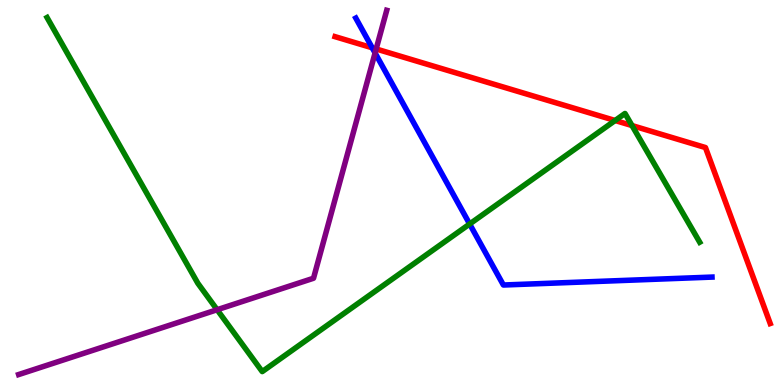[{'lines': ['blue', 'red'], 'intersections': [{'x': 4.8, 'y': 8.76}]}, {'lines': ['green', 'red'], 'intersections': [{'x': 7.94, 'y': 6.87}, {'x': 8.16, 'y': 6.74}]}, {'lines': ['purple', 'red'], 'intersections': [{'x': 4.85, 'y': 8.73}]}, {'lines': ['blue', 'green'], 'intersections': [{'x': 6.06, 'y': 4.18}]}, {'lines': ['blue', 'purple'], 'intersections': [{'x': 4.84, 'y': 8.62}]}, {'lines': ['green', 'purple'], 'intersections': [{'x': 2.8, 'y': 1.96}]}]